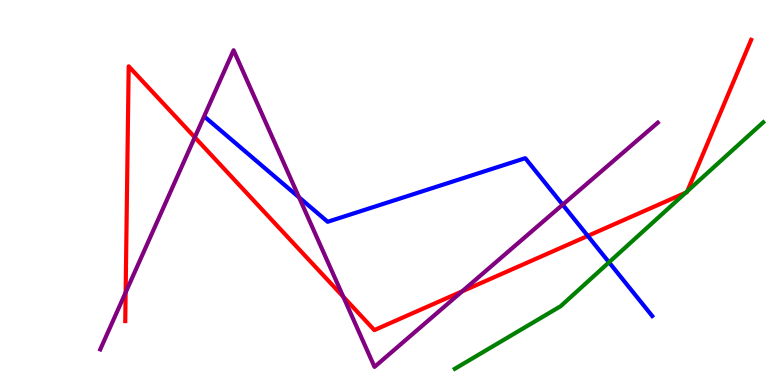[{'lines': ['blue', 'red'], 'intersections': [{'x': 7.58, 'y': 3.87}]}, {'lines': ['green', 'red'], 'intersections': [{'x': 8.85, 'y': 4.99}, {'x': 8.87, 'y': 5.03}]}, {'lines': ['purple', 'red'], 'intersections': [{'x': 1.62, 'y': 2.4}, {'x': 2.51, 'y': 6.43}, {'x': 4.43, 'y': 2.29}, {'x': 5.96, 'y': 2.43}]}, {'lines': ['blue', 'green'], 'intersections': [{'x': 7.86, 'y': 3.19}]}, {'lines': ['blue', 'purple'], 'intersections': [{'x': 3.86, 'y': 4.87}, {'x': 7.26, 'y': 4.68}]}, {'lines': ['green', 'purple'], 'intersections': []}]